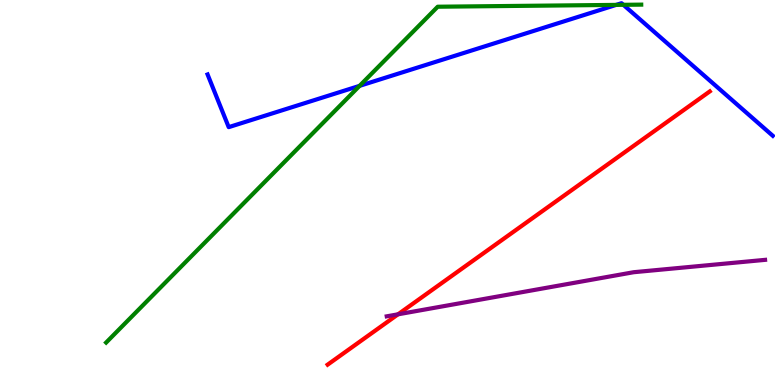[{'lines': ['blue', 'red'], 'intersections': []}, {'lines': ['green', 'red'], 'intersections': []}, {'lines': ['purple', 'red'], 'intersections': [{'x': 5.14, 'y': 1.84}]}, {'lines': ['blue', 'green'], 'intersections': [{'x': 4.64, 'y': 7.77}, {'x': 7.95, 'y': 9.87}, {'x': 8.04, 'y': 9.87}]}, {'lines': ['blue', 'purple'], 'intersections': []}, {'lines': ['green', 'purple'], 'intersections': []}]